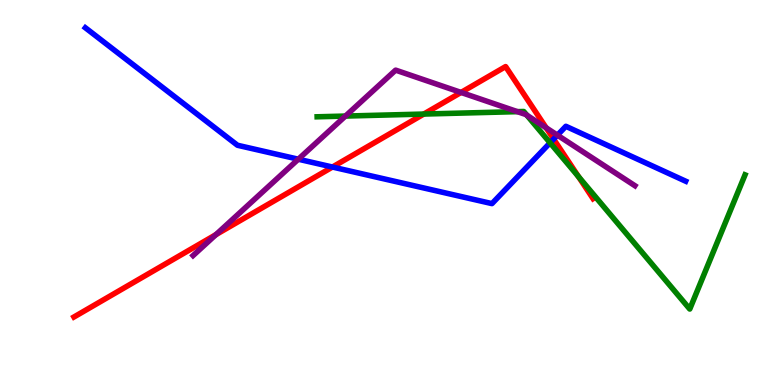[{'lines': ['blue', 'red'], 'intersections': [{'x': 4.29, 'y': 5.66}, {'x': 7.14, 'y': 6.39}]}, {'lines': ['green', 'red'], 'intersections': [{'x': 5.47, 'y': 7.04}, {'x': 7.46, 'y': 5.41}]}, {'lines': ['purple', 'red'], 'intersections': [{'x': 2.79, 'y': 3.91}, {'x': 5.95, 'y': 7.6}, {'x': 7.05, 'y': 6.68}]}, {'lines': ['blue', 'green'], 'intersections': [{'x': 7.1, 'y': 6.29}]}, {'lines': ['blue', 'purple'], 'intersections': [{'x': 3.85, 'y': 5.86}, {'x': 7.19, 'y': 6.49}]}, {'lines': ['green', 'purple'], 'intersections': [{'x': 4.46, 'y': 6.99}, {'x': 6.68, 'y': 7.1}, {'x': 6.8, 'y': 7.01}]}]